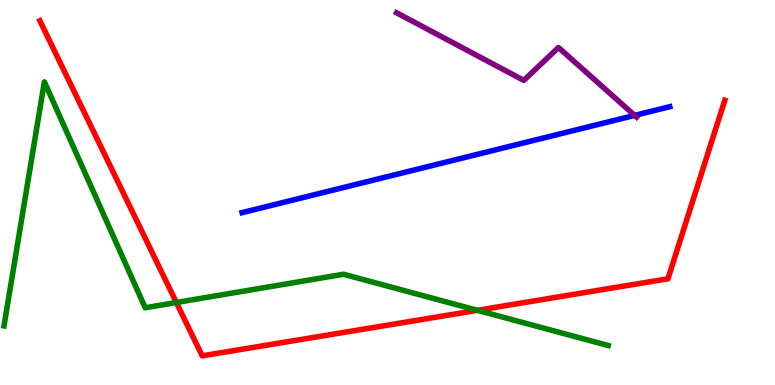[{'lines': ['blue', 'red'], 'intersections': []}, {'lines': ['green', 'red'], 'intersections': [{'x': 2.28, 'y': 2.14}, {'x': 6.16, 'y': 1.94}]}, {'lines': ['purple', 'red'], 'intersections': []}, {'lines': ['blue', 'green'], 'intersections': []}, {'lines': ['blue', 'purple'], 'intersections': [{'x': 8.19, 'y': 7.0}]}, {'lines': ['green', 'purple'], 'intersections': []}]